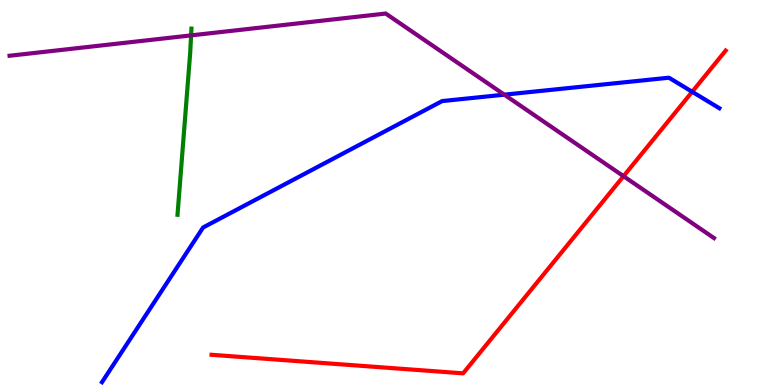[{'lines': ['blue', 'red'], 'intersections': [{'x': 8.93, 'y': 7.62}]}, {'lines': ['green', 'red'], 'intersections': []}, {'lines': ['purple', 'red'], 'intersections': [{'x': 8.05, 'y': 5.42}]}, {'lines': ['blue', 'green'], 'intersections': []}, {'lines': ['blue', 'purple'], 'intersections': [{'x': 6.51, 'y': 7.54}]}, {'lines': ['green', 'purple'], 'intersections': [{'x': 2.47, 'y': 9.08}]}]